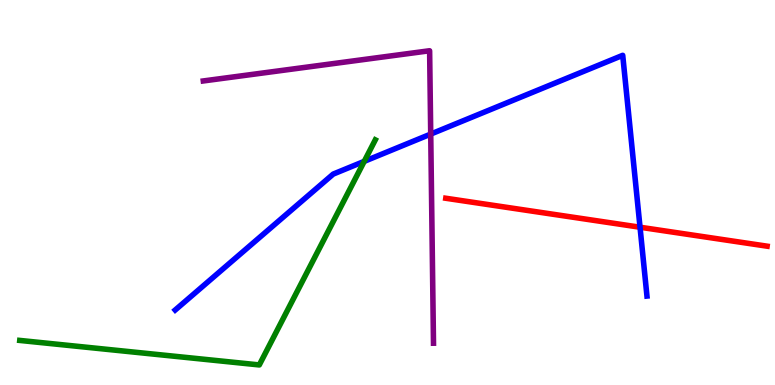[{'lines': ['blue', 'red'], 'intersections': [{'x': 8.26, 'y': 4.1}]}, {'lines': ['green', 'red'], 'intersections': []}, {'lines': ['purple', 'red'], 'intersections': []}, {'lines': ['blue', 'green'], 'intersections': [{'x': 4.7, 'y': 5.81}]}, {'lines': ['blue', 'purple'], 'intersections': [{'x': 5.56, 'y': 6.52}]}, {'lines': ['green', 'purple'], 'intersections': []}]